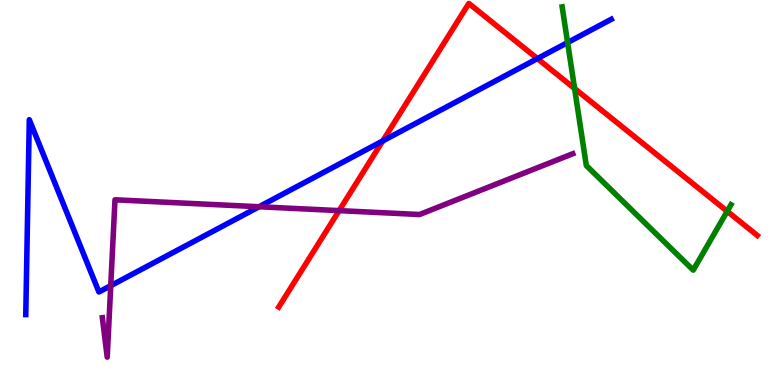[{'lines': ['blue', 'red'], 'intersections': [{'x': 4.94, 'y': 6.34}, {'x': 6.93, 'y': 8.48}]}, {'lines': ['green', 'red'], 'intersections': [{'x': 7.41, 'y': 7.7}, {'x': 9.38, 'y': 4.51}]}, {'lines': ['purple', 'red'], 'intersections': [{'x': 4.38, 'y': 4.53}]}, {'lines': ['blue', 'green'], 'intersections': [{'x': 7.32, 'y': 8.9}]}, {'lines': ['blue', 'purple'], 'intersections': [{'x': 1.43, 'y': 2.58}, {'x': 3.34, 'y': 4.63}]}, {'lines': ['green', 'purple'], 'intersections': []}]